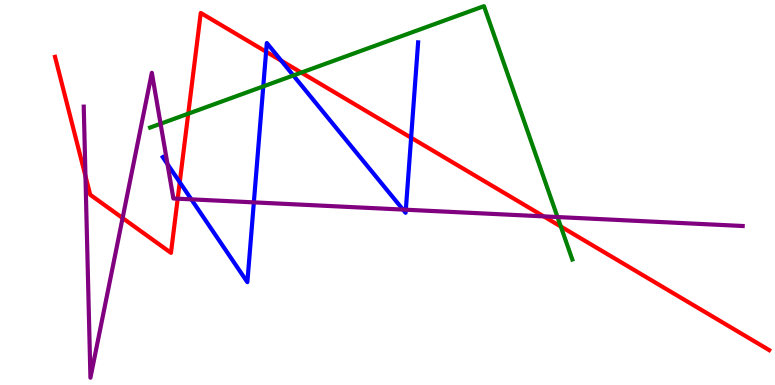[{'lines': ['blue', 'red'], 'intersections': [{'x': 2.32, 'y': 5.27}, {'x': 3.43, 'y': 8.66}, {'x': 3.63, 'y': 8.42}, {'x': 5.3, 'y': 6.42}]}, {'lines': ['green', 'red'], 'intersections': [{'x': 2.43, 'y': 7.05}, {'x': 3.89, 'y': 8.11}, {'x': 7.24, 'y': 4.12}]}, {'lines': ['purple', 'red'], 'intersections': [{'x': 1.1, 'y': 5.43}, {'x': 1.58, 'y': 4.34}, {'x': 2.29, 'y': 4.84}, {'x': 7.02, 'y': 4.38}]}, {'lines': ['blue', 'green'], 'intersections': [{'x': 3.4, 'y': 7.76}, {'x': 3.79, 'y': 8.04}]}, {'lines': ['blue', 'purple'], 'intersections': [{'x': 2.16, 'y': 5.74}, {'x': 2.47, 'y': 4.82}, {'x': 3.28, 'y': 4.74}, {'x': 5.2, 'y': 4.56}, {'x': 5.24, 'y': 4.55}]}, {'lines': ['green', 'purple'], 'intersections': [{'x': 2.07, 'y': 6.79}, {'x': 7.19, 'y': 4.36}]}]